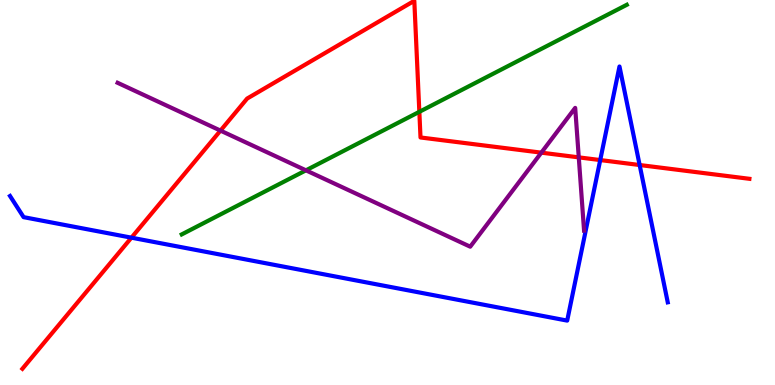[{'lines': ['blue', 'red'], 'intersections': [{'x': 1.7, 'y': 3.83}, {'x': 7.74, 'y': 5.84}, {'x': 8.25, 'y': 5.71}]}, {'lines': ['green', 'red'], 'intersections': [{'x': 5.41, 'y': 7.1}]}, {'lines': ['purple', 'red'], 'intersections': [{'x': 2.84, 'y': 6.61}, {'x': 6.98, 'y': 6.03}, {'x': 7.47, 'y': 5.91}]}, {'lines': ['blue', 'green'], 'intersections': []}, {'lines': ['blue', 'purple'], 'intersections': []}, {'lines': ['green', 'purple'], 'intersections': [{'x': 3.95, 'y': 5.58}]}]